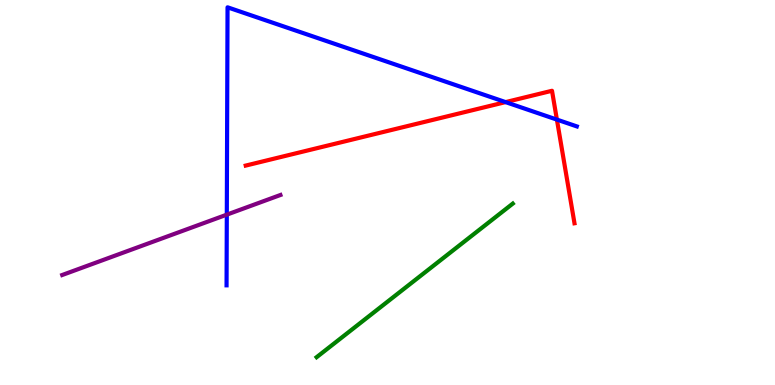[{'lines': ['blue', 'red'], 'intersections': [{'x': 6.52, 'y': 7.35}, {'x': 7.19, 'y': 6.89}]}, {'lines': ['green', 'red'], 'intersections': []}, {'lines': ['purple', 'red'], 'intersections': []}, {'lines': ['blue', 'green'], 'intersections': []}, {'lines': ['blue', 'purple'], 'intersections': [{'x': 2.93, 'y': 4.42}]}, {'lines': ['green', 'purple'], 'intersections': []}]